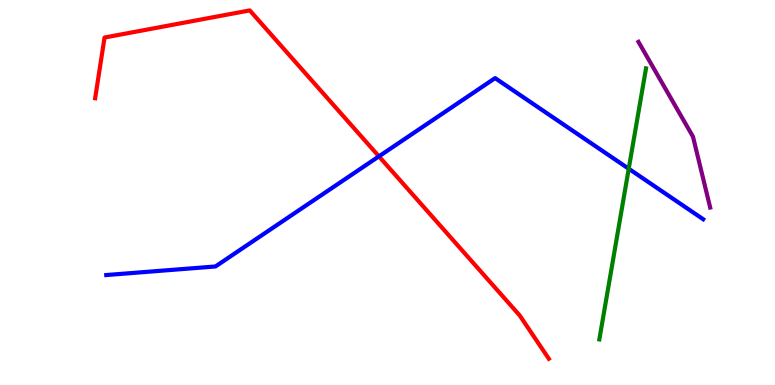[{'lines': ['blue', 'red'], 'intersections': [{'x': 4.89, 'y': 5.94}]}, {'lines': ['green', 'red'], 'intersections': []}, {'lines': ['purple', 'red'], 'intersections': []}, {'lines': ['blue', 'green'], 'intersections': [{'x': 8.11, 'y': 5.62}]}, {'lines': ['blue', 'purple'], 'intersections': []}, {'lines': ['green', 'purple'], 'intersections': []}]